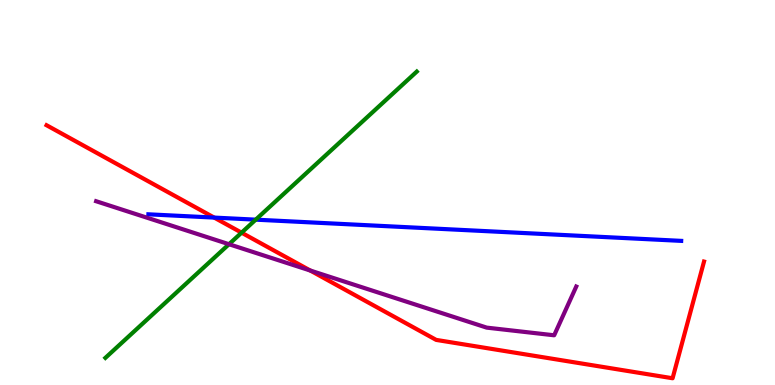[{'lines': ['blue', 'red'], 'intersections': [{'x': 2.76, 'y': 4.35}]}, {'lines': ['green', 'red'], 'intersections': [{'x': 3.12, 'y': 3.96}]}, {'lines': ['purple', 'red'], 'intersections': [{'x': 4.0, 'y': 2.97}]}, {'lines': ['blue', 'green'], 'intersections': [{'x': 3.3, 'y': 4.29}]}, {'lines': ['blue', 'purple'], 'intersections': []}, {'lines': ['green', 'purple'], 'intersections': [{'x': 2.95, 'y': 3.66}]}]